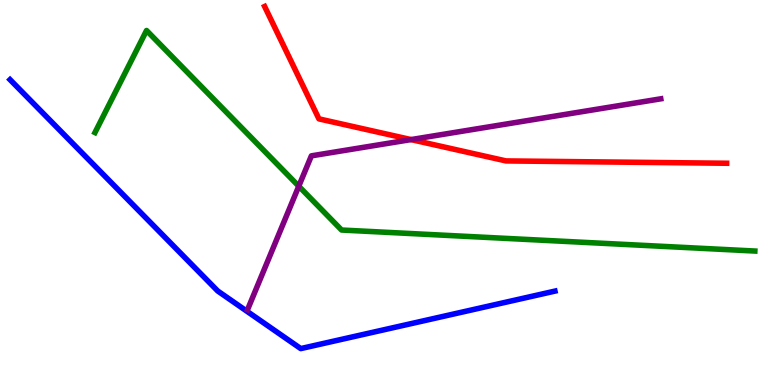[{'lines': ['blue', 'red'], 'intersections': []}, {'lines': ['green', 'red'], 'intersections': []}, {'lines': ['purple', 'red'], 'intersections': [{'x': 5.3, 'y': 6.37}]}, {'lines': ['blue', 'green'], 'intersections': []}, {'lines': ['blue', 'purple'], 'intersections': []}, {'lines': ['green', 'purple'], 'intersections': [{'x': 3.86, 'y': 5.16}]}]